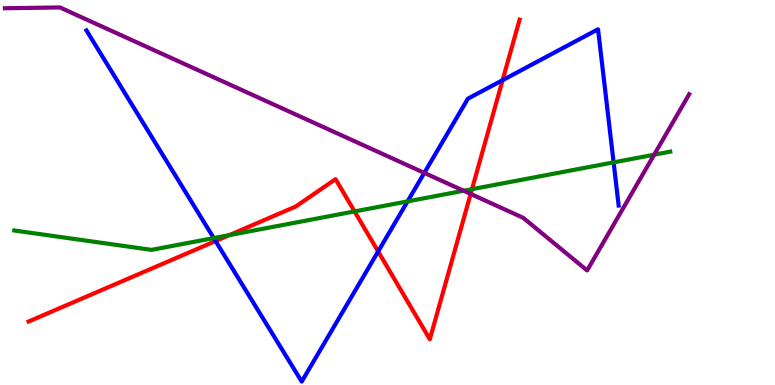[{'lines': ['blue', 'red'], 'intersections': [{'x': 2.78, 'y': 3.74}, {'x': 4.88, 'y': 3.47}, {'x': 6.49, 'y': 7.92}]}, {'lines': ['green', 'red'], 'intersections': [{'x': 2.96, 'y': 3.89}, {'x': 4.57, 'y': 4.51}, {'x': 6.09, 'y': 5.09}]}, {'lines': ['purple', 'red'], 'intersections': [{'x': 6.07, 'y': 4.96}]}, {'lines': ['blue', 'green'], 'intersections': [{'x': 2.76, 'y': 3.82}, {'x': 5.26, 'y': 4.77}, {'x': 7.92, 'y': 5.78}]}, {'lines': ['blue', 'purple'], 'intersections': [{'x': 5.47, 'y': 5.51}]}, {'lines': ['green', 'purple'], 'intersections': [{'x': 5.98, 'y': 5.05}, {'x': 8.44, 'y': 5.98}]}]